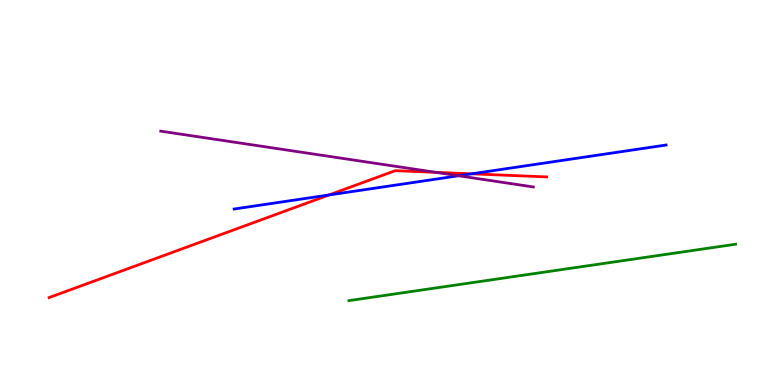[{'lines': ['blue', 'red'], 'intersections': [{'x': 4.25, 'y': 4.94}, {'x': 6.09, 'y': 5.49}]}, {'lines': ['green', 'red'], 'intersections': []}, {'lines': ['purple', 'red'], 'intersections': [{'x': 5.62, 'y': 5.52}]}, {'lines': ['blue', 'green'], 'intersections': []}, {'lines': ['blue', 'purple'], 'intersections': [{'x': 5.92, 'y': 5.43}]}, {'lines': ['green', 'purple'], 'intersections': []}]